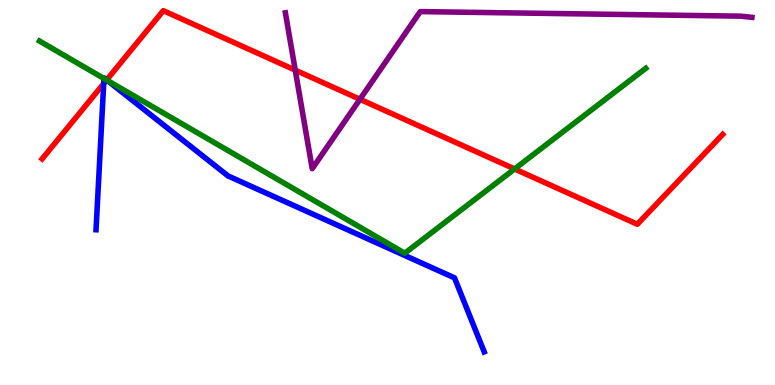[{'lines': ['blue', 'red'], 'intersections': [{'x': 1.34, 'y': 7.83}, {'x': 1.38, 'y': 7.92}]}, {'lines': ['green', 'red'], 'intersections': [{'x': 1.38, 'y': 7.92}, {'x': 6.64, 'y': 5.61}]}, {'lines': ['purple', 'red'], 'intersections': [{'x': 3.81, 'y': 8.18}, {'x': 4.64, 'y': 7.42}]}, {'lines': ['blue', 'green'], 'intersections': [{'x': 1.34, 'y': 7.96}, {'x': 1.38, 'y': 7.92}]}, {'lines': ['blue', 'purple'], 'intersections': []}, {'lines': ['green', 'purple'], 'intersections': []}]